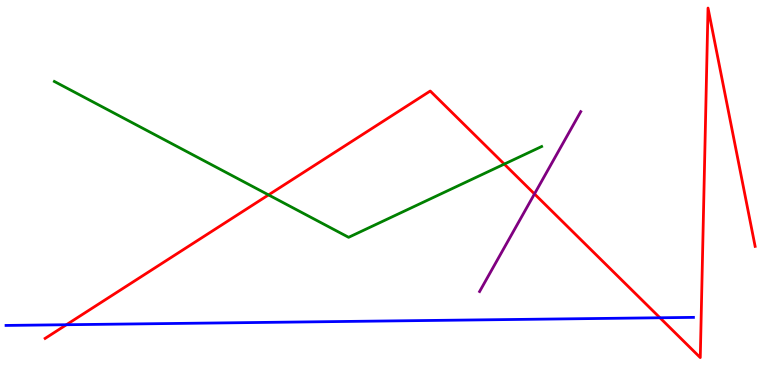[{'lines': ['blue', 'red'], 'intersections': [{'x': 0.857, 'y': 1.57}, {'x': 8.52, 'y': 1.75}]}, {'lines': ['green', 'red'], 'intersections': [{'x': 3.46, 'y': 4.94}, {'x': 6.51, 'y': 5.74}]}, {'lines': ['purple', 'red'], 'intersections': [{'x': 6.9, 'y': 4.96}]}, {'lines': ['blue', 'green'], 'intersections': []}, {'lines': ['blue', 'purple'], 'intersections': []}, {'lines': ['green', 'purple'], 'intersections': []}]